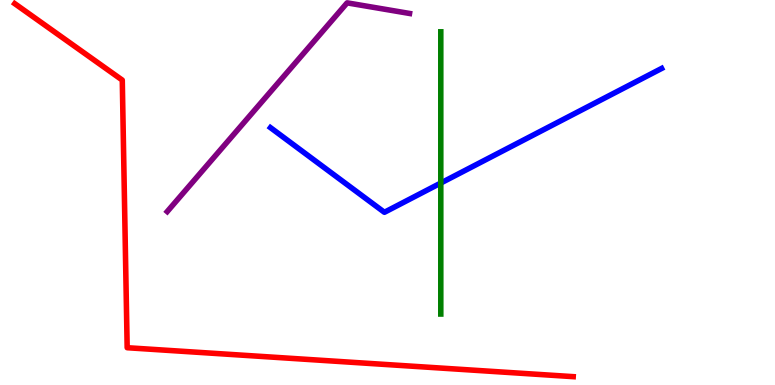[{'lines': ['blue', 'red'], 'intersections': []}, {'lines': ['green', 'red'], 'intersections': []}, {'lines': ['purple', 'red'], 'intersections': []}, {'lines': ['blue', 'green'], 'intersections': [{'x': 5.69, 'y': 5.25}]}, {'lines': ['blue', 'purple'], 'intersections': []}, {'lines': ['green', 'purple'], 'intersections': []}]